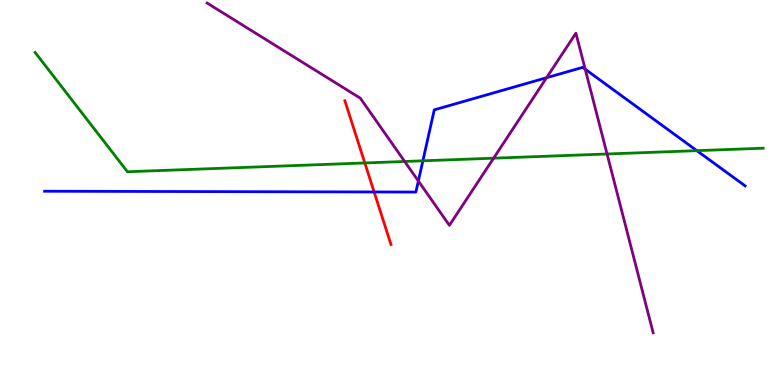[{'lines': ['blue', 'red'], 'intersections': [{'x': 4.83, 'y': 5.01}]}, {'lines': ['green', 'red'], 'intersections': [{'x': 4.71, 'y': 5.77}]}, {'lines': ['purple', 'red'], 'intersections': []}, {'lines': ['blue', 'green'], 'intersections': [{'x': 5.46, 'y': 5.82}, {'x': 8.99, 'y': 6.09}]}, {'lines': ['blue', 'purple'], 'intersections': [{'x': 5.4, 'y': 5.3}, {'x': 7.05, 'y': 7.98}, {'x': 7.55, 'y': 8.2}]}, {'lines': ['green', 'purple'], 'intersections': [{'x': 5.22, 'y': 5.81}, {'x': 6.37, 'y': 5.89}, {'x': 7.83, 'y': 6.0}]}]